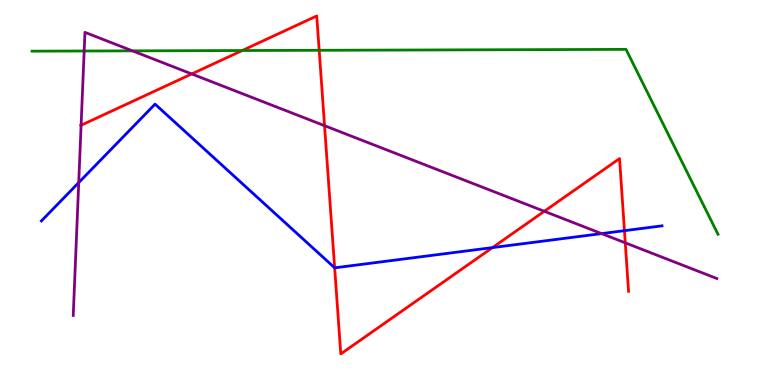[{'lines': ['blue', 'red'], 'intersections': [{'x': 4.32, 'y': 3.04}, {'x': 6.35, 'y': 3.57}, {'x': 8.06, 'y': 4.01}]}, {'lines': ['green', 'red'], 'intersections': [{'x': 3.13, 'y': 8.69}, {'x': 4.12, 'y': 8.69}]}, {'lines': ['purple', 'red'], 'intersections': [{'x': 1.05, 'y': 6.75}, {'x': 2.47, 'y': 8.08}, {'x': 4.19, 'y': 6.74}, {'x': 7.02, 'y': 4.51}, {'x': 8.07, 'y': 3.69}]}, {'lines': ['blue', 'green'], 'intersections': []}, {'lines': ['blue', 'purple'], 'intersections': [{'x': 1.02, 'y': 5.26}, {'x': 7.76, 'y': 3.93}]}, {'lines': ['green', 'purple'], 'intersections': [{'x': 1.09, 'y': 8.68}, {'x': 1.71, 'y': 8.68}]}]